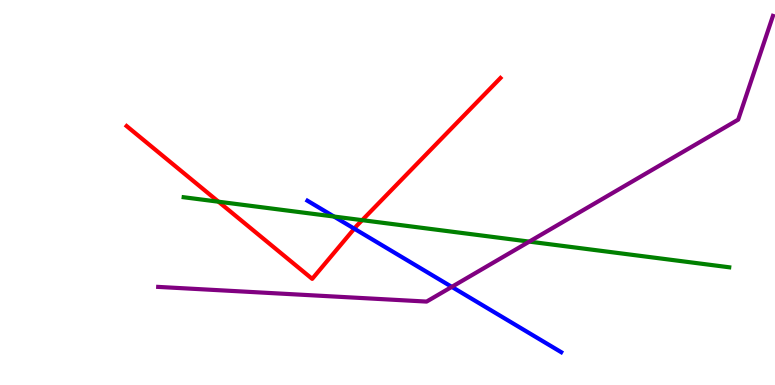[{'lines': ['blue', 'red'], 'intersections': [{'x': 4.57, 'y': 4.06}]}, {'lines': ['green', 'red'], 'intersections': [{'x': 2.82, 'y': 4.76}, {'x': 4.67, 'y': 4.28}]}, {'lines': ['purple', 'red'], 'intersections': []}, {'lines': ['blue', 'green'], 'intersections': [{'x': 4.31, 'y': 4.38}]}, {'lines': ['blue', 'purple'], 'intersections': [{'x': 5.83, 'y': 2.55}]}, {'lines': ['green', 'purple'], 'intersections': [{'x': 6.83, 'y': 3.72}]}]